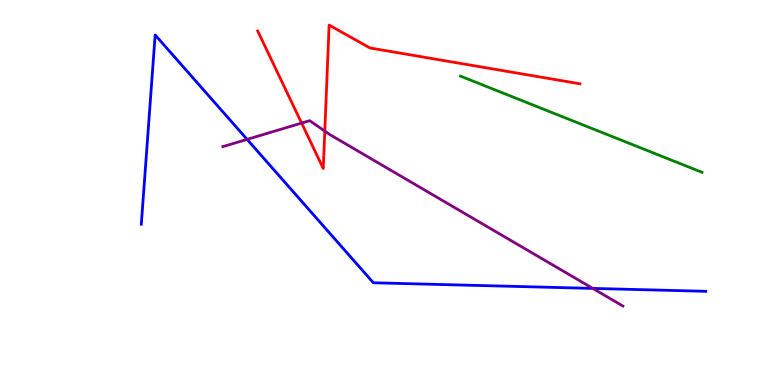[{'lines': ['blue', 'red'], 'intersections': []}, {'lines': ['green', 'red'], 'intersections': []}, {'lines': ['purple', 'red'], 'intersections': [{'x': 3.89, 'y': 6.8}, {'x': 4.19, 'y': 6.6}]}, {'lines': ['blue', 'green'], 'intersections': []}, {'lines': ['blue', 'purple'], 'intersections': [{'x': 3.19, 'y': 6.38}, {'x': 7.65, 'y': 2.51}]}, {'lines': ['green', 'purple'], 'intersections': []}]